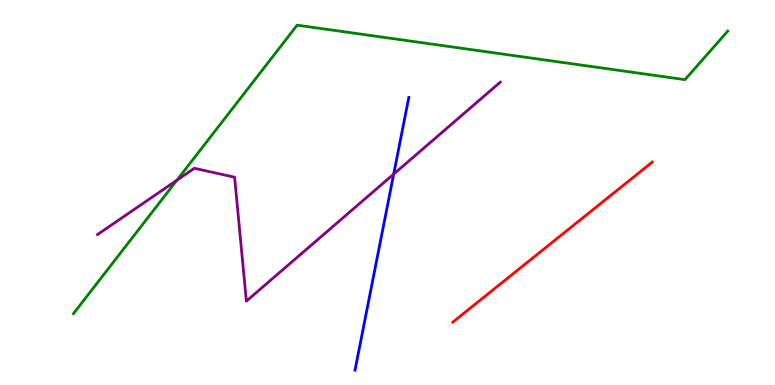[{'lines': ['blue', 'red'], 'intersections': []}, {'lines': ['green', 'red'], 'intersections': []}, {'lines': ['purple', 'red'], 'intersections': []}, {'lines': ['blue', 'green'], 'intersections': []}, {'lines': ['blue', 'purple'], 'intersections': [{'x': 5.08, 'y': 5.48}]}, {'lines': ['green', 'purple'], 'intersections': [{'x': 2.28, 'y': 5.32}]}]